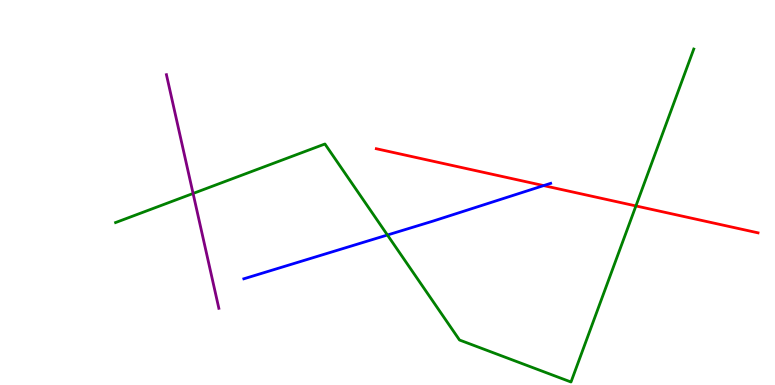[{'lines': ['blue', 'red'], 'intersections': [{'x': 7.01, 'y': 5.18}]}, {'lines': ['green', 'red'], 'intersections': [{'x': 8.21, 'y': 4.65}]}, {'lines': ['purple', 'red'], 'intersections': []}, {'lines': ['blue', 'green'], 'intersections': [{'x': 5.0, 'y': 3.9}]}, {'lines': ['blue', 'purple'], 'intersections': []}, {'lines': ['green', 'purple'], 'intersections': [{'x': 2.49, 'y': 4.97}]}]